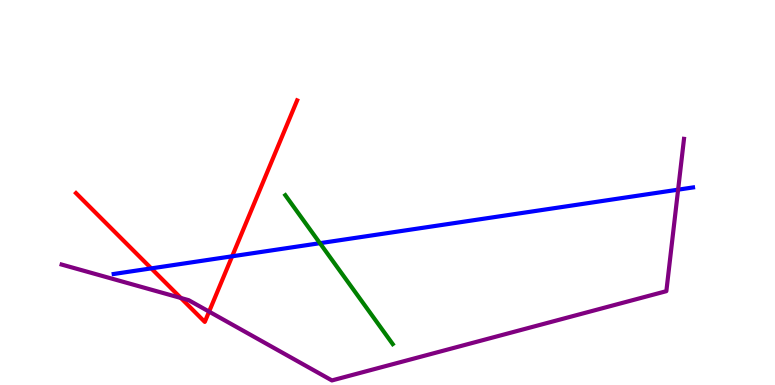[{'lines': ['blue', 'red'], 'intersections': [{'x': 1.95, 'y': 3.03}, {'x': 3.0, 'y': 3.34}]}, {'lines': ['green', 'red'], 'intersections': []}, {'lines': ['purple', 'red'], 'intersections': [{'x': 2.33, 'y': 2.26}, {'x': 2.7, 'y': 1.91}]}, {'lines': ['blue', 'green'], 'intersections': [{'x': 4.13, 'y': 3.68}]}, {'lines': ['blue', 'purple'], 'intersections': [{'x': 8.75, 'y': 5.07}]}, {'lines': ['green', 'purple'], 'intersections': []}]